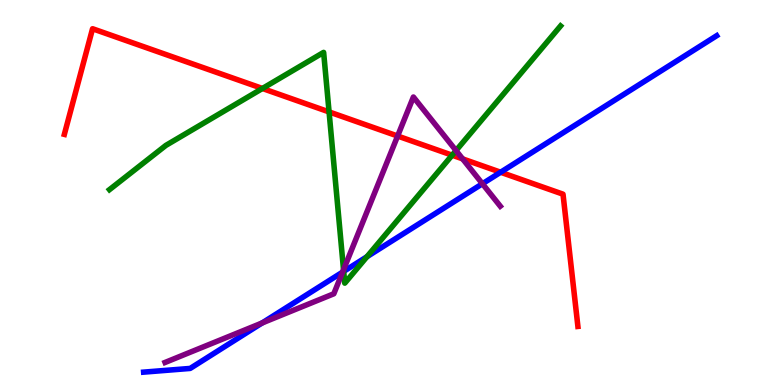[{'lines': ['blue', 'red'], 'intersections': [{'x': 6.46, 'y': 5.53}]}, {'lines': ['green', 'red'], 'intersections': [{'x': 3.39, 'y': 7.7}, {'x': 4.25, 'y': 7.09}, {'x': 5.83, 'y': 5.97}]}, {'lines': ['purple', 'red'], 'intersections': [{'x': 5.13, 'y': 6.47}, {'x': 5.97, 'y': 5.87}]}, {'lines': ['blue', 'green'], 'intersections': [{'x': 4.43, 'y': 2.95}, {'x': 4.74, 'y': 3.33}]}, {'lines': ['blue', 'purple'], 'intersections': [{'x': 3.38, 'y': 1.61}, {'x': 4.42, 'y': 2.93}, {'x': 6.22, 'y': 5.23}]}, {'lines': ['green', 'purple'], 'intersections': [{'x': 4.43, 'y': 2.99}, {'x': 5.88, 'y': 6.09}]}]